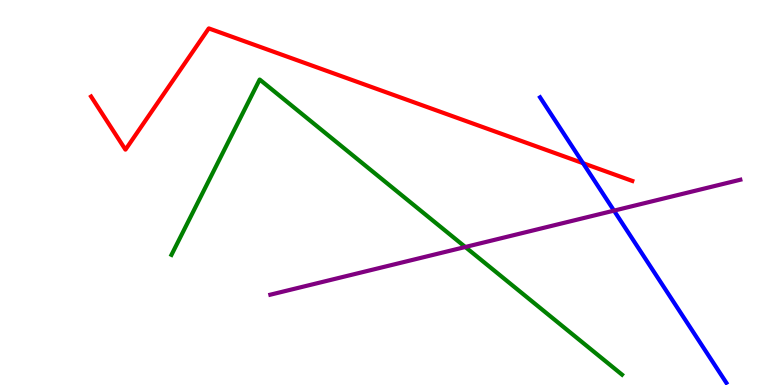[{'lines': ['blue', 'red'], 'intersections': [{'x': 7.52, 'y': 5.76}]}, {'lines': ['green', 'red'], 'intersections': []}, {'lines': ['purple', 'red'], 'intersections': []}, {'lines': ['blue', 'green'], 'intersections': []}, {'lines': ['blue', 'purple'], 'intersections': [{'x': 7.92, 'y': 4.53}]}, {'lines': ['green', 'purple'], 'intersections': [{'x': 6.0, 'y': 3.58}]}]